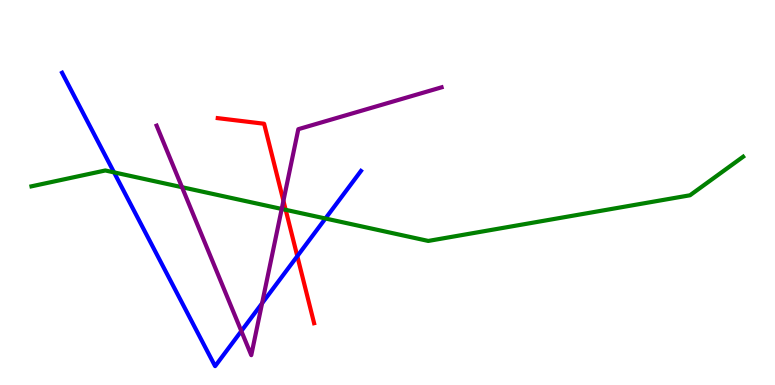[{'lines': ['blue', 'red'], 'intersections': [{'x': 3.84, 'y': 3.35}]}, {'lines': ['green', 'red'], 'intersections': [{'x': 3.69, 'y': 4.55}]}, {'lines': ['purple', 'red'], 'intersections': [{'x': 3.66, 'y': 4.79}]}, {'lines': ['blue', 'green'], 'intersections': [{'x': 1.47, 'y': 5.52}, {'x': 4.2, 'y': 4.32}]}, {'lines': ['blue', 'purple'], 'intersections': [{'x': 3.11, 'y': 1.4}, {'x': 3.38, 'y': 2.12}]}, {'lines': ['green', 'purple'], 'intersections': [{'x': 2.35, 'y': 5.14}, {'x': 3.64, 'y': 4.57}]}]